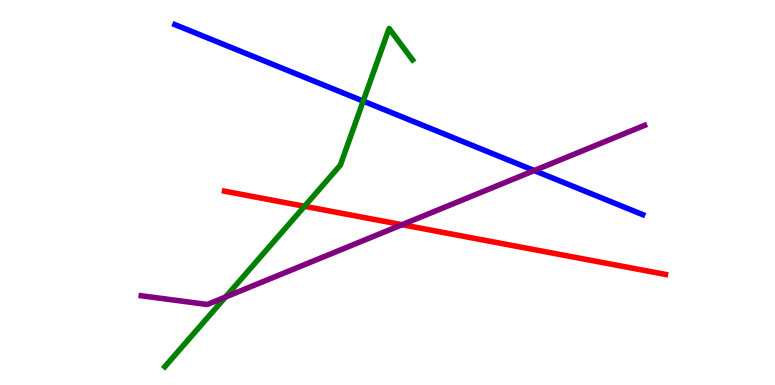[{'lines': ['blue', 'red'], 'intersections': []}, {'lines': ['green', 'red'], 'intersections': [{'x': 3.93, 'y': 4.64}]}, {'lines': ['purple', 'red'], 'intersections': [{'x': 5.19, 'y': 4.16}]}, {'lines': ['blue', 'green'], 'intersections': [{'x': 4.69, 'y': 7.37}]}, {'lines': ['blue', 'purple'], 'intersections': [{'x': 6.89, 'y': 5.57}]}, {'lines': ['green', 'purple'], 'intersections': [{'x': 2.91, 'y': 2.29}]}]